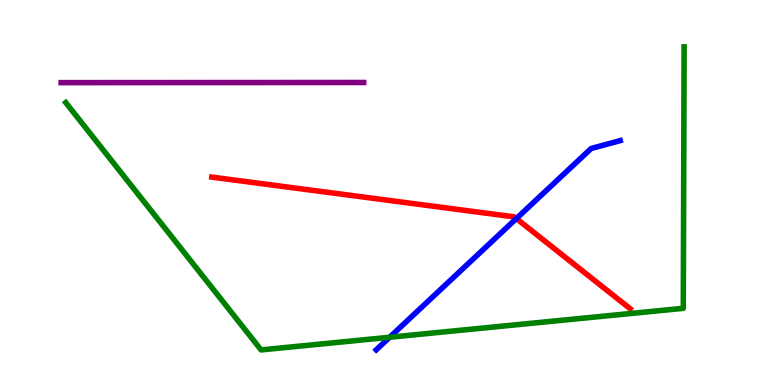[{'lines': ['blue', 'red'], 'intersections': [{'x': 6.66, 'y': 4.32}]}, {'lines': ['green', 'red'], 'intersections': []}, {'lines': ['purple', 'red'], 'intersections': []}, {'lines': ['blue', 'green'], 'intersections': [{'x': 5.03, 'y': 1.24}]}, {'lines': ['blue', 'purple'], 'intersections': []}, {'lines': ['green', 'purple'], 'intersections': []}]